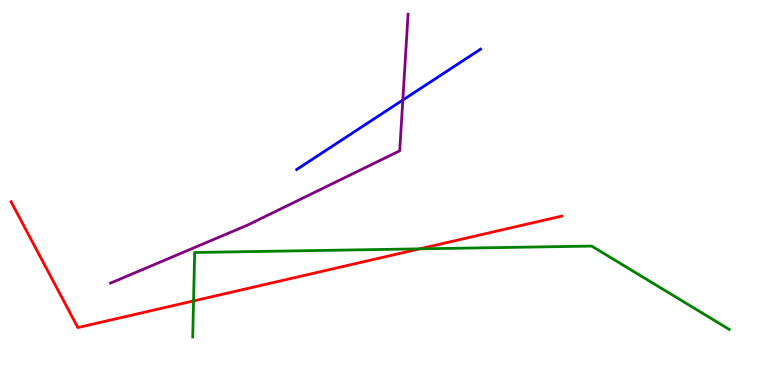[{'lines': ['blue', 'red'], 'intersections': []}, {'lines': ['green', 'red'], 'intersections': [{'x': 2.5, 'y': 2.18}, {'x': 5.41, 'y': 3.54}]}, {'lines': ['purple', 'red'], 'intersections': []}, {'lines': ['blue', 'green'], 'intersections': []}, {'lines': ['blue', 'purple'], 'intersections': [{'x': 5.2, 'y': 7.4}]}, {'lines': ['green', 'purple'], 'intersections': []}]